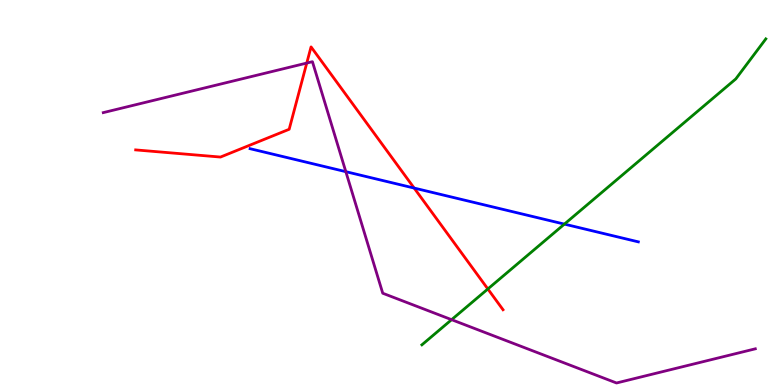[{'lines': ['blue', 'red'], 'intersections': [{'x': 5.34, 'y': 5.12}]}, {'lines': ['green', 'red'], 'intersections': [{'x': 6.29, 'y': 2.49}]}, {'lines': ['purple', 'red'], 'intersections': [{'x': 3.96, 'y': 8.36}]}, {'lines': ['blue', 'green'], 'intersections': [{'x': 7.28, 'y': 4.18}]}, {'lines': ['blue', 'purple'], 'intersections': [{'x': 4.46, 'y': 5.54}]}, {'lines': ['green', 'purple'], 'intersections': [{'x': 5.83, 'y': 1.7}]}]